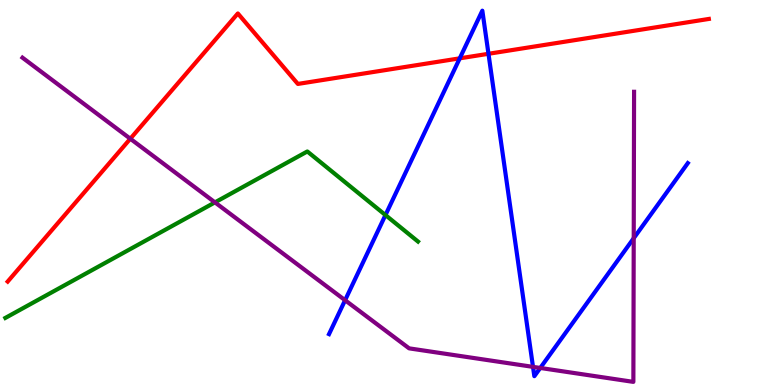[{'lines': ['blue', 'red'], 'intersections': [{'x': 5.93, 'y': 8.48}, {'x': 6.3, 'y': 8.6}]}, {'lines': ['green', 'red'], 'intersections': []}, {'lines': ['purple', 'red'], 'intersections': [{'x': 1.68, 'y': 6.4}]}, {'lines': ['blue', 'green'], 'intersections': [{'x': 4.97, 'y': 4.41}]}, {'lines': ['blue', 'purple'], 'intersections': [{'x': 4.45, 'y': 2.2}, {'x': 6.88, 'y': 0.471}, {'x': 6.97, 'y': 0.443}, {'x': 8.18, 'y': 3.81}]}, {'lines': ['green', 'purple'], 'intersections': [{'x': 2.77, 'y': 4.74}]}]